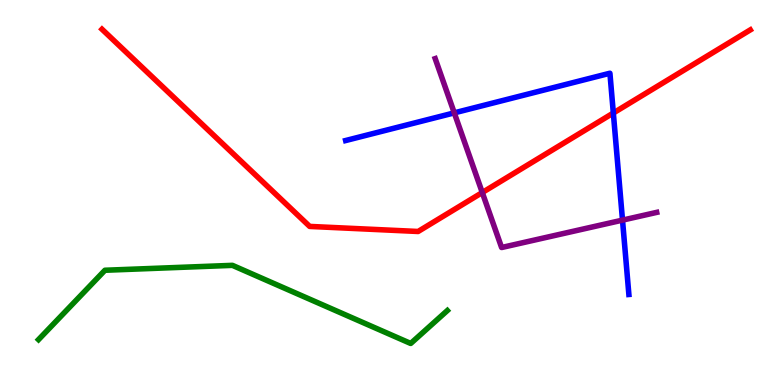[{'lines': ['blue', 'red'], 'intersections': [{'x': 7.91, 'y': 7.06}]}, {'lines': ['green', 'red'], 'intersections': []}, {'lines': ['purple', 'red'], 'intersections': [{'x': 6.22, 'y': 5.0}]}, {'lines': ['blue', 'green'], 'intersections': []}, {'lines': ['blue', 'purple'], 'intersections': [{'x': 5.86, 'y': 7.07}, {'x': 8.03, 'y': 4.28}]}, {'lines': ['green', 'purple'], 'intersections': []}]